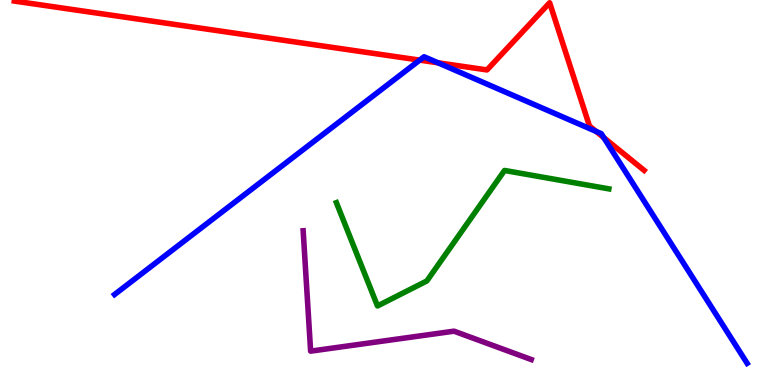[{'lines': ['blue', 'red'], 'intersections': [{'x': 5.42, 'y': 8.44}, {'x': 5.65, 'y': 8.37}, {'x': 7.69, 'y': 6.59}, {'x': 7.79, 'y': 6.42}]}, {'lines': ['green', 'red'], 'intersections': []}, {'lines': ['purple', 'red'], 'intersections': []}, {'lines': ['blue', 'green'], 'intersections': []}, {'lines': ['blue', 'purple'], 'intersections': []}, {'lines': ['green', 'purple'], 'intersections': []}]